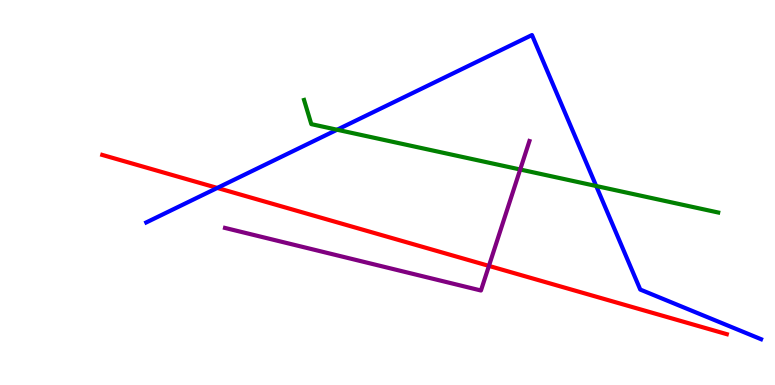[{'lines': ['blue', 'red'], 'intersections': [{'x': 2.8, 'y': 5.12}]}, {'lines': ['green', 'red'], 'intersections': []}, {'lines': ['purple', 'red'], 'intersections': [{'x': 6.31, 'y': 3.09}]}, {'lines': ['blue', 'green'], 'intersections': [{'x': 4.35, 'y': 6.63}, {'x': 7.69, 'y': 5.17}]}, {'lines': ['blue', 'purple'], 'intersections': []}, {'lines': ['green', 'purple'], 'intersections': [{'x': 6.71, 'y': 5.6}]}]